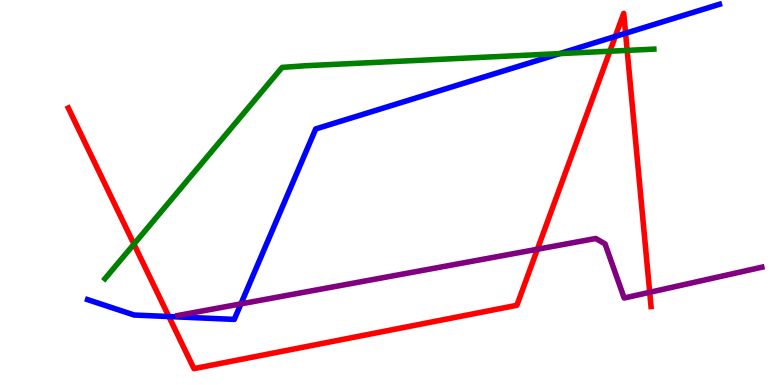[{'lines': ['blue', 'red'], 'intersections': [{'x': 2.18, 'y': 1.78}, {'x': 7.94, 'y': 9.05}, {'x': 8.07, 'y': 9.14}]}, {'lines': ['green', 'red'], 'intersections': [{'x': 1.73, 'y': 3.66}, {'x': 7.87, 'y': 8.67}, {'x': 8.09, 'y': 8.69}]}, {'lines': ['purple', 'red'], 'intersections': [{'x': 6.93, 'y': 3.53}, {'x': 8.38, 'y': 2.41}]}, {'lines': ['blue', 'green'], 'intersections': [{'x': 7.22, 'y': 8.61}]}, {'lines': ['blue', 'purple'], 'intersections': [{'x': 3.11, 'y': 2.11}]}, {'lines': ['green', 'purple'], 'intersections': []}]